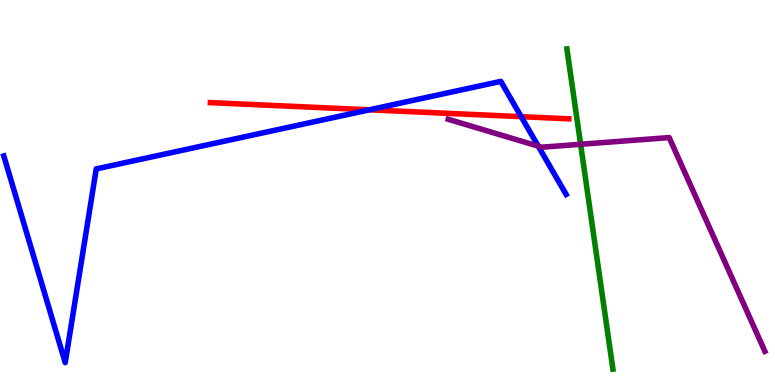[{'lines': ['blue', 'red'], 'intersections': [{'x': 4.77, 'y': 7.15}, {'x': 6.73, 'y': 6.97}]}, {'lines': ['green', 'red'], 'intersections': []}, {'lines': ['purple', 'red'], 'intersections': []}, {'lines': ['blue', 'green'], 'intersections': []}, {'lines': ['blue', 'purple'], 'intersections': [{'x': 6.95, 'y': 6.2}]}, {'lines': ['green', 'purple'], 'intersections': [{'x': 7.49, 'y': 6.25}]}]